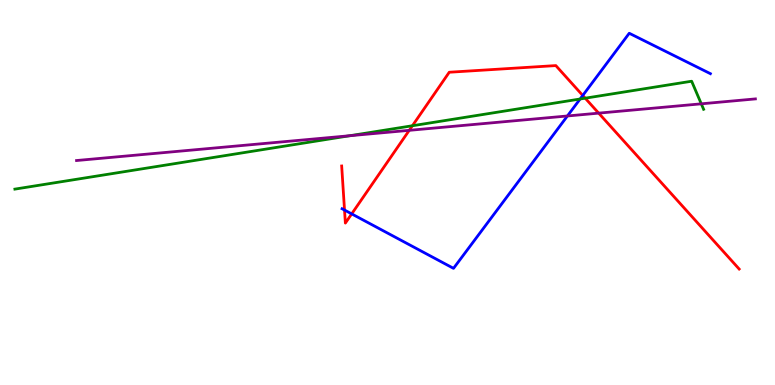[{'lines': ['blue', 'red'], 'intersections': [{'x': 4.45, 'y': 4.54}, {'x': 4.54, 'y': 4.44}, {'x': 7.52, 'y': 7.52}]}, {'lines': ['green', 'red'], 'intersections': [{'x': 5.32, 'y': 6.73}, {'x': 7.55, 'y': 7.45}]}, {'lines': ['purple', 'red'], 'intersections': [{'x': 5.28, 'y': 6.61}, {'x': 7.72, 'y': 7.06}]}, {'lines': ['blue', 'green'], 'intersections': [{'x': 7.49, 'y': 7.43}]}, {'lines': ['blue', 'purple'], 'intersections': [{'x': 7.32, 'y': 6.99}]}, {'lines': ['green', 'purple'], 'intersections': [{'x': 4.51, 'y': 6.47}, {'x': 9.05, 'y': 7.3}]}]